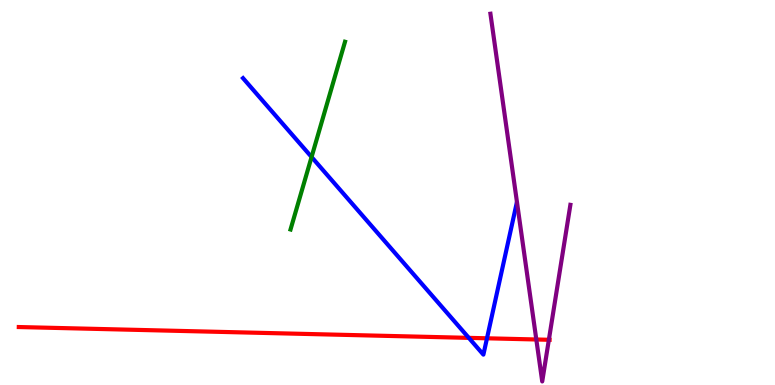[{'lines': ['blue', 'red'], 'intersections': [{'x': 6.05, 'y': 1.22}, {'x': 6.28, 'y': 1.21}]}, {'lines': ['green', 'red'], 'intersections': []}, {'lines': ['purple', 'red'], 'intersections': [{'x': 6.92, 'y': 1.18}, {'x': 7.08, 'y': 1.17}]}, {'lines': ['blue', 'green'], 'intersections': [{'x': 4.02, 'y': 5.92}]}, {'lines': ['blue', 'purple'], 'intersections': []}, {'lines': ['green', 'purple'], 'intersections': []}]